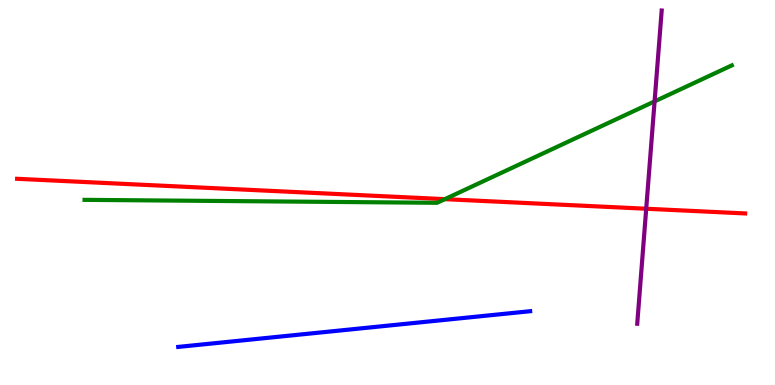[{'lines': ['blue', 'red'], 'intersections': []}, {'lines': ['green', 'red'], 'intersections': [{'x': 5.74, 'y': 4.83}]}, {'lines': ['purple', 'red'], 'intersections': [{'x': 8.34, 'y': 4.58}]}, {'lines': ['blue', 'green'], 'intersections': []}, {'lines': ['blue', 'purple'], 'intersections': []}, {'lines': ['green', 'purple'], 'intersections': [{'x': 8.45, 'y': 7.37}]}]